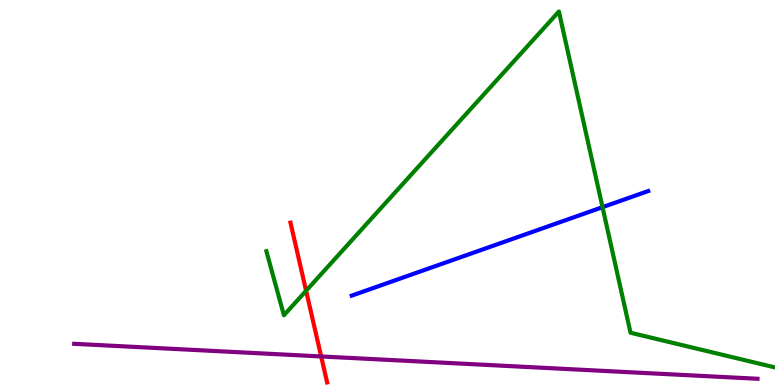[{'lines': ['blue', 'red'], 'intersections': []}, {'lines': ['green', 'red'], 'intersections': [{'x': 3.95, 'y': 2.45}]}, {'lines': ['purple', 'red'], 'intersections': [{'x': 4.14, 'y': 0.742}]}, {'lines': ['blue', 'green'], 'intersections': [{'x': 7.77, 'y': 4.62}]}, {'lines': ['blue', 'purple'], 'intersections': []}, {'lines': ['green', 'purple'], 'intersections': []}]